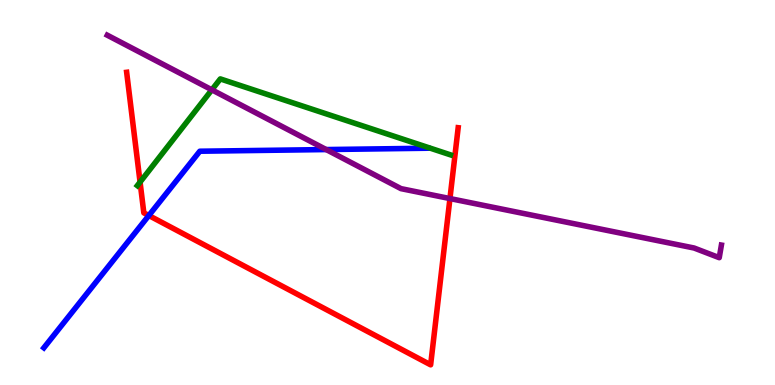[{'lines': ['blue', 'red'], 'intersections': [{'x': 1.92, 'y': 4.4}]}, {'lines': ['green', 'red'], 'intersections': [{'x': 1.81, 'y': 5.27}]}, {'lines': ['purple', 'red'], 'intersections': [{'x': 5.81, 'y': 4.84}]}, {'lines': ['blue', 'green'], 'intersections': []}, {'lines': ['blue', 'purple'], 'intersections': [{'x': 4.21, 'y': 6.12}]}, {'lines': ['green', 'purple'], 'intersections': [{'x': 2.73, 'y': 7.67}]}]